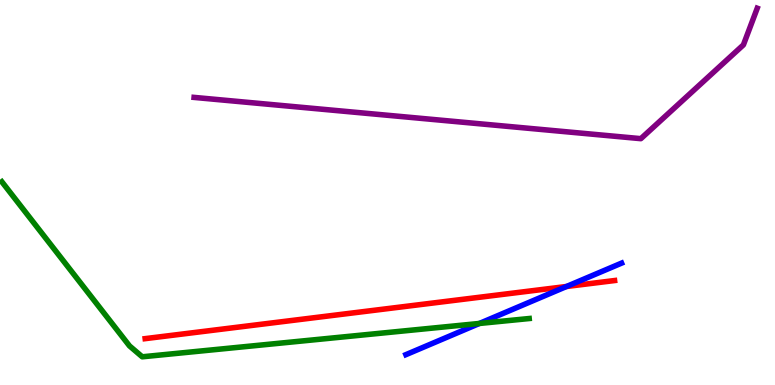[{'lines': ['blue', 'red'], 'intersections': [{'x': 7.31, 'y': 2.56}]}, {'lines': ['green', 'red'], 'intersections': []}, {'lines': ['purple', 'red'], 'intersections': []}, {'lines': ['blue', 'green'], 'intersections': [{'x': 6.19, 'y': 1.6}]}, {'lines': ['blue', 'purple'], 'intersections': []}, {'lines': ['green', 'purple'], 'intersections': []}]